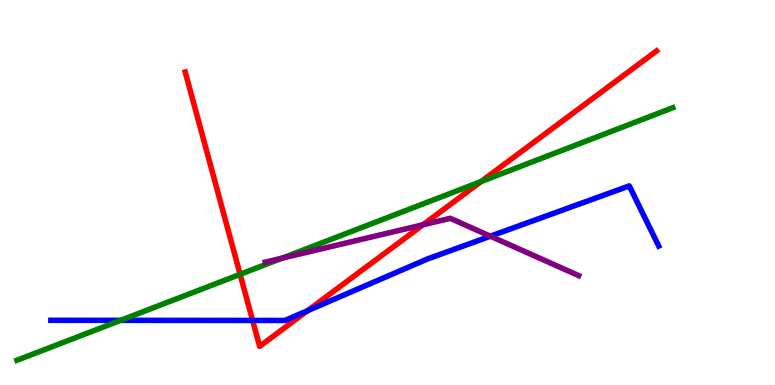[{'lines': ['blue', 'red'], 'intersections': [{'x': 3.26, 'y': 1.68}, {'x': 3.97, 'y': 1.93}]}, {'lines': ['green', 'red'], 'intersections': [{'x': 3.1, 'y': 2.87}, {'x': 6.21, 'y': 5.28}]}, {'lines': ['purple', 'red'], 'intersections': [{'x': 5.46, 'y': 4.16}]}, {'lines': ['blue', 'green'], 'intersections': [{'x': 1.56, 'y': 1.68}]}, {'lines': ['blue', 'purple'], 'intersections': [{'x': 6.33, 'y': 3.86}]}, {'lines': ['green', 'purple'], 'intersections': [{'x': 3.64, 'y': 3.3}]}]